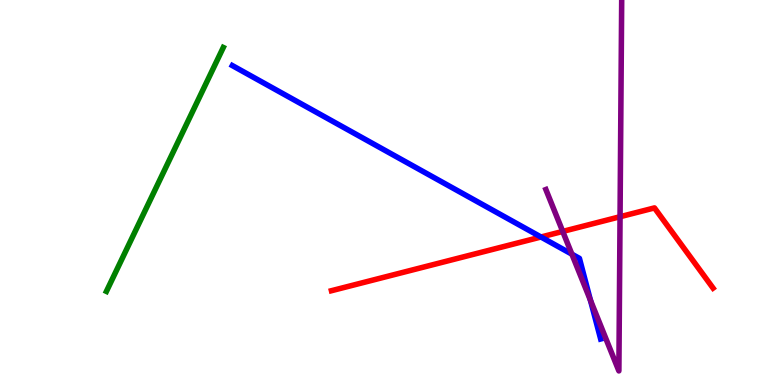[{'lines': ['blue', 'red'], 'intersections': [{'x': 6.98, 'y': 3.84}]}, {'lines': ['green', 'red'], 'intersections': []}, {'lines': ['purple', 'red'], 'intersections': [{'x': 7.26, 'y': 3.99}, {'x': 8.0, 'y': 4.37}]}, {'lines': ['blue', 'green'], 'intersections': []}, {'lines': ['blue', 'purple'], 'intersections': [{'x': 7.38, 'y': 3.4}, {'x': 7.62, 'y': 2.2}]}, {'lines': ['green', 'purple'], 'intersections': []}]